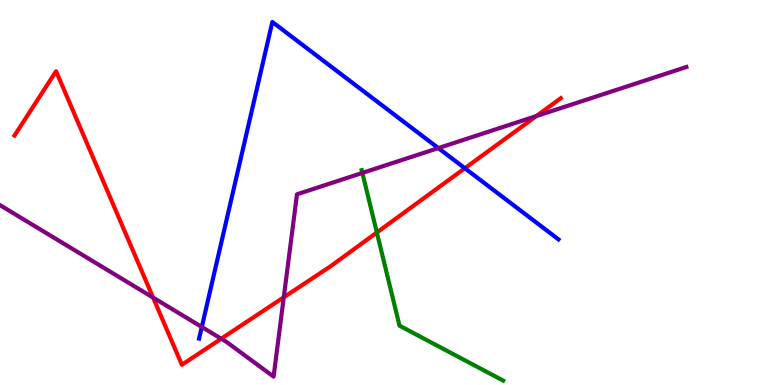[{'lines': ['blue', 'red'], 'intersections': [{'x': 6.0, 'y': 5.63}]}, {'lines': ['green', 'red'], 'intersections': [{'x': 4.86, 'y': 3.96}]}, {'lines': ['purple', 'red'], 'intersections': [{'x': 1.98, 'y': 2.27}, {'x': 2.85, 'y': 1.2}, {'x': 3.66, 'y': 2.28}, {'x': 6.92, 'y': 6.99}]}, {'lines': ['blue', 'green'], 'intersections': []}, {'lines': ['blue', 'purple'], 'intersections': [{'x': 2.6, 'y': 1.51}, {'x': 5.66, 'y': 6.15}]}, {'lines': ['green', 'purple'], 'intersections': [{'x': 4.68, 'y': 5.51}]}]